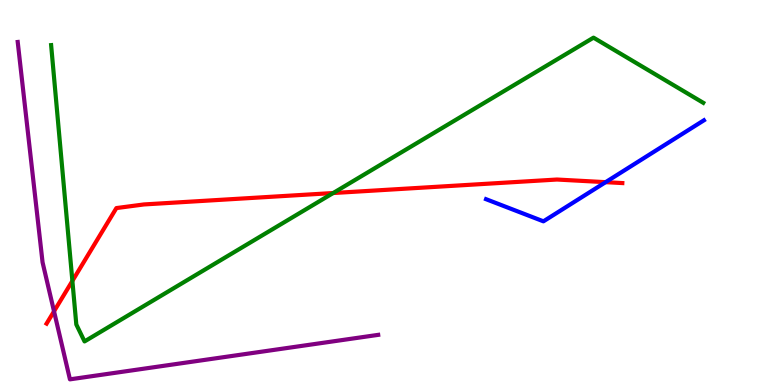[{'lines': ['blue', 'red'], 'intersections': [{'x': 7.81, 'y': 5.27}]}, {'lines': ['green', 'red'], 'intersections': [{'x': 0.934, 'y': 2.7}, {'x': 4.3, 'y': 4.99}]}, {'lines': ['purple', 'red'], 'intersections': [{'x': 0.697, 'y': 1.91}]}, {'lines': ['blue', 'green'], 'intersections': []}, {'lines': ['blue', 'purple'], 'intersections': []}, {'lines': ['green', 'purple'], 'intersections': []}]